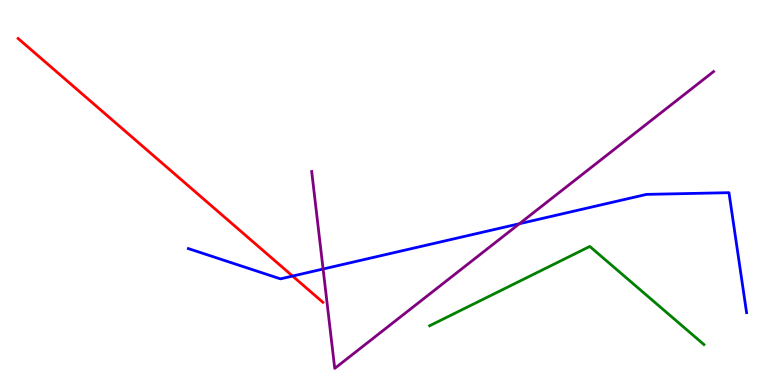[{'lines': ['blue', 'red'], 'intersections': [{'x': 3.78, 'y': 2.83}]}, {'lines': ['green', 'red'], 'intersections': []}, {'lines': ['purple', 'red'], 'intersections': []}, {'lines': ['blue', 'green'], 'intersections': []}, {'lines': ['blue', 'purple'], 'intersections': [{'x': 4.17, 'y': 3.01}, {'x': 6.7, 'y': 4.19}]}, {'lines': ['green', 'purple'], 'intersections': []}]